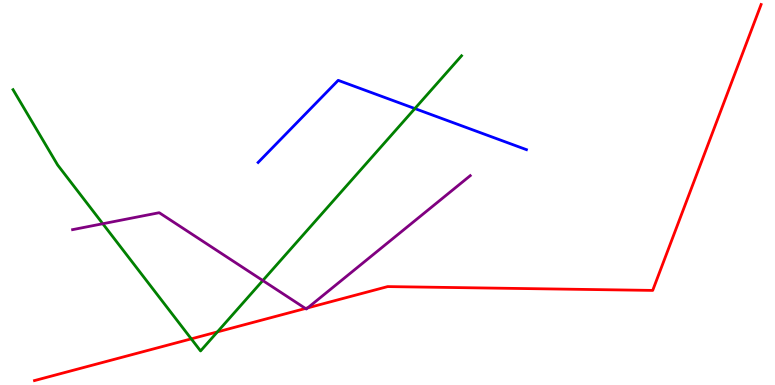[{'lines': ['blue', 'red'], 'intersections': []}, {'lines': ['green', 'red'], 'intersections': [{'x': 2.47, 'y': 1.2}, {'x': 2.8, 'y': 1.38}]}, {'lines': ['purple', 'red'], 'intersections': [{'x': 3.94, 'y': 1.99}, {'x': 3.97, 'y': 2.0}]}, {'lines': ['blue', 'green'], 'intersections': [{'x': 5.35, 'y': 7.18}]}, {'lines': ['blue', 'purple'], 'intersections': []}, {'lines': ['green', 'purple'], 'intersections': [{'x': 1.33, 'y': 4.19}, {'x': 3.39, 'y': 2.71}]}]